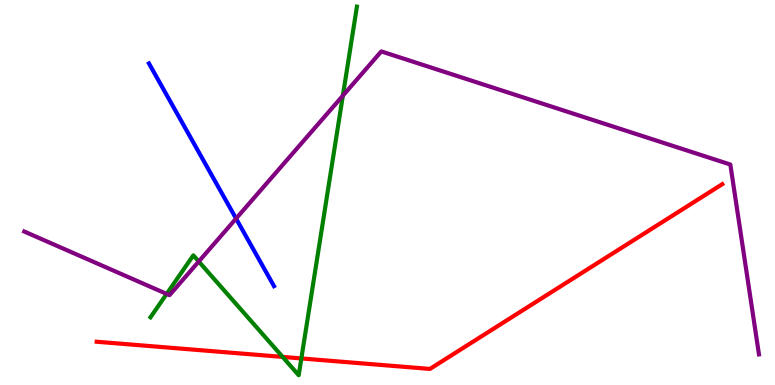[{'lines': ['blue', 'red'], 'intersections': []}, {'lines': ['green', 'red'], 'intersections': [{'x': 3.65, 'y': 0.73}, {'x': 3.89, 'y': 0.69}]}, {'lines': ['purple', 'red'], 'intersections': []}, {'lines': ['blue', 'green'], 'intersections': []}, {'lines': ['blue', 'purple'], 'intersections': [{'x': 3.05, 'y': 4.32}]}, {'lines': ['green', 'purple'], 'intersections': [{'x': 2.15, 'y': 2.37}, {'x': 2.56, 'y': 3.21}, {'x': 4.42, 'y': 7.52}]}]